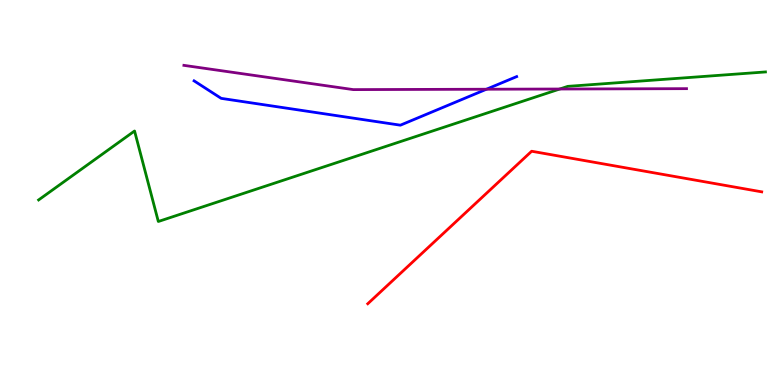[{'lines': ['blue', 'red'], 'intersections': []}, {'lines': ['green', 'red'], 'intersections': []}, {'lines': ['purple', 'red'], 'intersections': []}, {'lines': ['blue', 'green'], 'intersections': []}, {'lines': ['blue', 'purple'], 'intersections': [{'x': 6.28, 'y': 7.68}]}, {'lines': ['green', 'purple'], 'intersections': [{'x': 7.22, 'y': 7.69}]}]